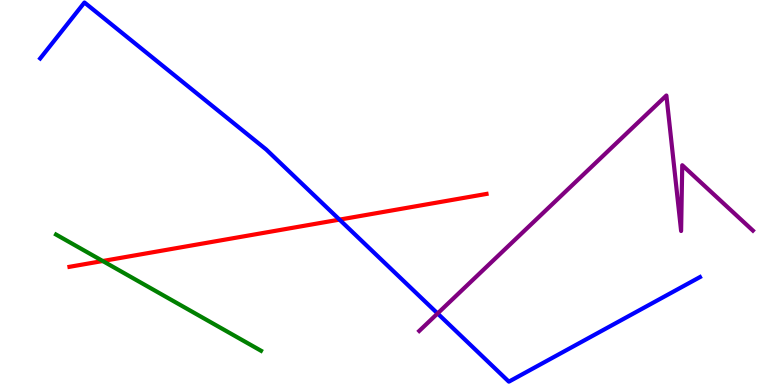[{'lines': ['blue', 'red'], 'intersections': [{'x': 4.38, 'y': 4.3}]}, {'lines': ['green', 'red'], 'intersections': [{'x': 1.33, 'y': 3.22}]}, {'lines': ['purple', 'red'], 'intersections': []}, {'lines': ['blue', 'green'], 'intersections': []}, {'lines': ['blue', 'purple'], 'intersections': [{'x': 5.65, 'y': 1.86}]}, {'lines': ['green', 'purple'], 'intersections': []}]